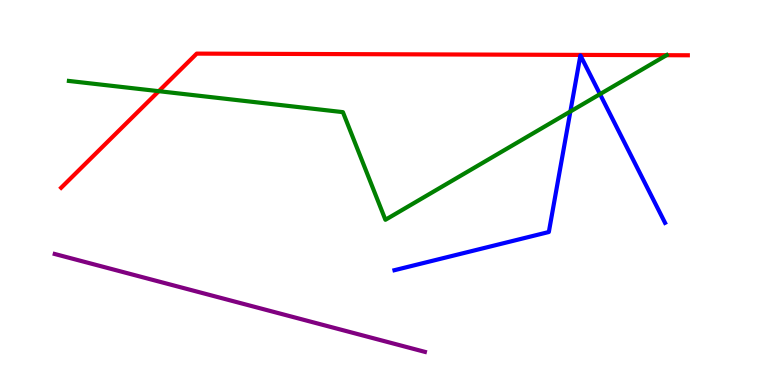[{'lines': ['blue', 'red'], 'intersections': []}, {'lines': ['green', 'red'], 'intersections': [{'x': 2.05, 'y': 7.63}, {'x': 8.6, 'y': 8.57}]}, {'lines': ['purple', 'red'], 'intersections': []}, {'lines': ['blue', 'green'], 'intersections': [{'x': 7.36, 'y': 7.1}, {'x': 7.74, 'y': 7.55}]}, {'lines': ['blue', 'purple'], 'intersections': []}, {'lines': ['green', 'purple'], 'intersections': []}]